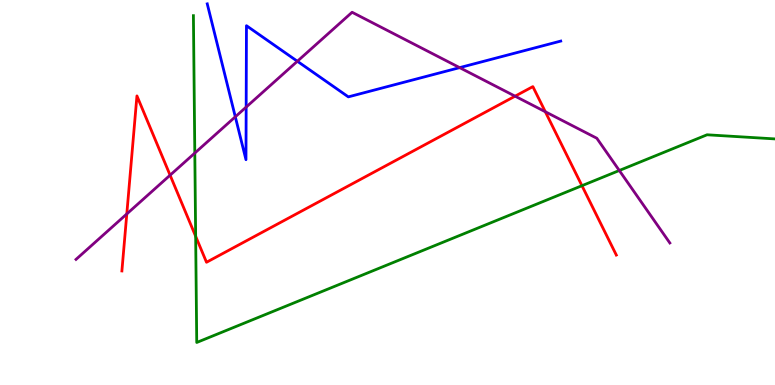[{'lines': ['blue', 'red'], 'intersections': []}, {'lines': ['green', 'red'], 'intersections': [{'x': 2.52, 'y': 3.86}, {'x': 7.51, 'y': 5.18}]}, {'lines': ['purple', 'red'], 'intersections': [{'x': 1.64, 'y': 4.44}, {'x': 2.19, 'y': 5.45}, {'x': 6.65, 'y': 7.5}, {'x': 7.04, 'y': 7.1}]}, {'lines': ['blue', 'green'], 'intersections': []}, {'lines': ['blue', 'purple'], 'intersections': [{'x': 3.04, 'y': 6.97}, {'x': 3.18, 'y': 7.22}, {'x': 3.84, 'y': 8.41}, {'x': 5.93, 'y': 8.24}]}, {'lines': ['green', 'purple'], 'intersections': [{'x': 2.51, 'y': 6.02}, {'x': 7.99, 'y': 5.57}]}]